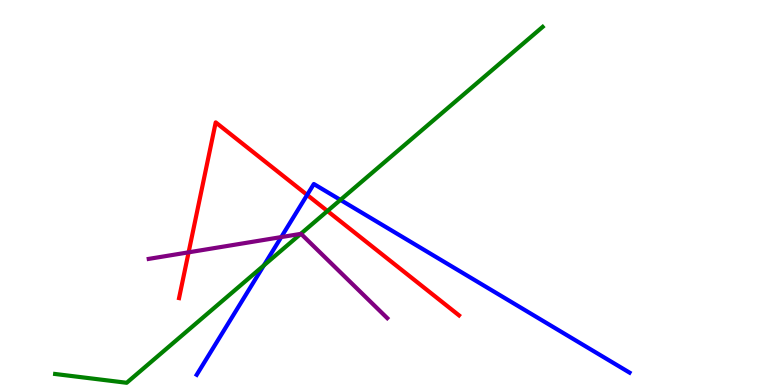[{'lines': ['blue', 'red'], 'intersections': [{'x': 3.96, 'y': 4.94}]}, {'lines': ['green', 'red'], 'intersections': [{'x': 4.23, 'y': 4.52}]}, {'lines': ['purple', 'red'], 'intersections': [{'x': 2.43, 'y': 3.45}]}, {'lines': ['blue', 'green'], 'intersections': [{'x': 3.4, 'y': 3.11}, {'x': 4.39, 'y': 4.81}]}, {'lines': ['blue', 'purple'], 'intersections': [{'x': 3.63, 'y': 3.84}]}, {'lines': ['green', 'purple'], 'intersections': [{'x': 3.88, 'y': 3.93}]}]